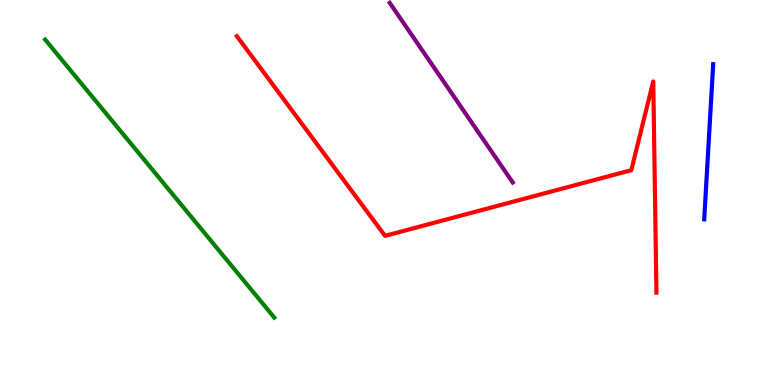[{'lines': ['blue', 'red'], 'intersections': []}, {'lines': ['green', 'red'], 'intersections': []}, {'lines': ['purple', 'red'], 'intersections': []}, {'lines': ['blue', 'green'], 'intersections': []}, {'lines': ['blue', 'purple'], 'intersections': []}, {'lines': ['green', 'purple'], 'intersections': []}]